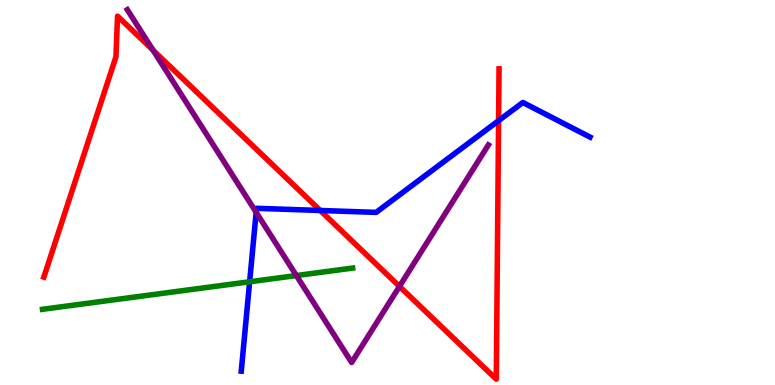[{'lines': ['blue', 'red'], 'intersections': [{'x': 4.13, 'y': 4.53}, {'x': 6.43, 'y': 6.87}]}, {'lines': ['green', 'red'], 'intersections': []}, {'lines': ['purple', 'red'], 'intersections': [{'x': 1.98, 'y': 8.7}, {'x': 5.15, 'y': 2.56}]}, {'lines': ['blue', 'green'], 'intersections': [{'x': 3.22, 'y': 2.68}]}, {'lines': ['blue', 'purple'], 'intersections': [{'x': 3.31, 'y': 4.49}]}, {'lines': ['green', 'purple'], 'intersections': [{'x': 3.82, 'y': 2.84}]}]